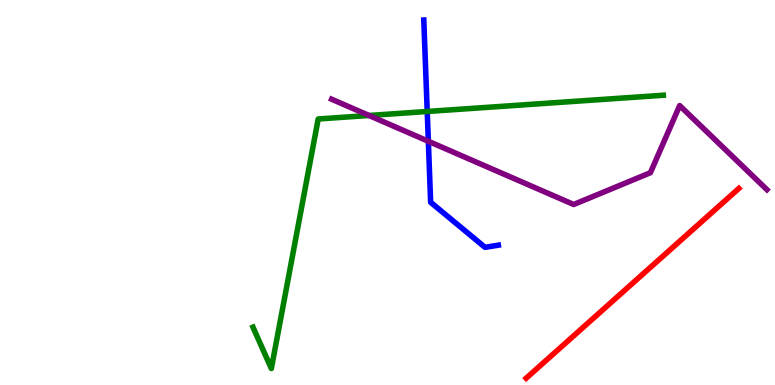[{'lines': ['blue', 'red'], 'intersections': []}, {'lines': ['green', 'red'], 'intersections': []}, {'lines': ['purple', 'red'], 'intersections': []}, {'lines': ['blue', 'green'], 'intersections': [{'x': 5.51, 'y': 7.1}]}, {'lines': ['blue', 'purple'], 'intersections': [{'x': 5.53, 'y': 6.33}]}, {'lines': ['green', 'purple'], 'intersections': [{'x': 4.76, 'y': 7.0}]}]